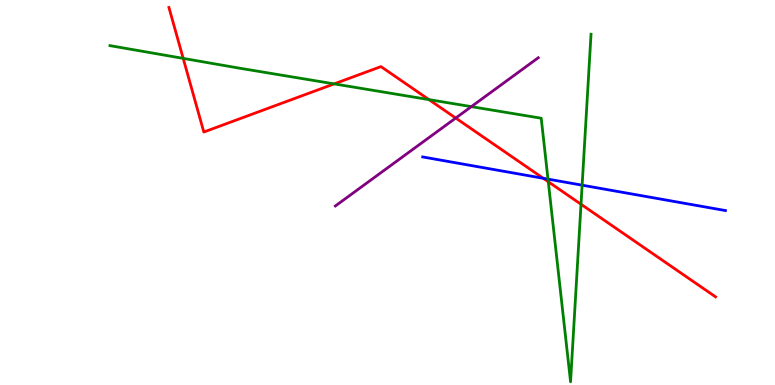[{'lines': ['blue', 'red'], 'intersections': [{'x': 7.01, 'y': 5.37}]}, {'lines': ['green', 'red'], 'intersections': [{'x': 2.36, 'y': 8.48}, {'x': 4.31, 'y': 7.82}, {'x': 5.53, 'y': 7.41}, {'x': 7.07, 'y': 5.28}, {'x': 7.5, 'y': 4.69}]}, {'lines': ['purple', 'red'], 'intersections': [{'x': 5.88, 'y': 6.93}]}, {'lines': ['blue', 'green'], 'intersections': [{'x': 7.07, 'y': 5.35}, {'x': 7.51, 'y': 5.19}]}, {'lines': ['blue', 'purple'], 'intersections': []}, {'lines': ['green', 'purple'], 'intersections': [{'x': 6.08, 'y': 7.23}]}]